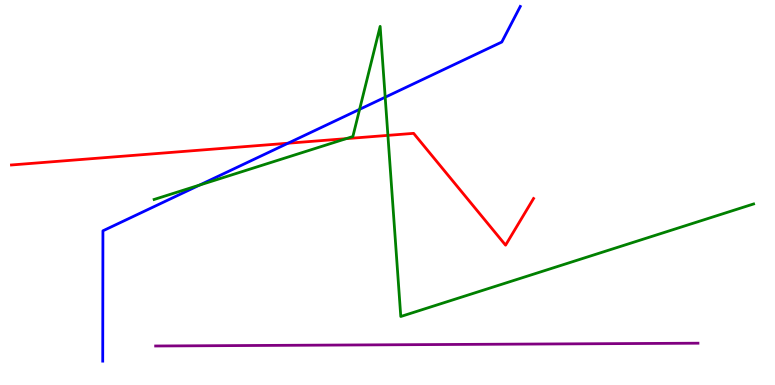[{'lines': ['blue', 'red'], 'intersections': [{'x': 3.72, 'y': 6.28}]}, {'lines': ['green', 'red'], 'intersections': [{'x': 4.47, 'y': 6.4}, {'x': 5.01, 'y': 6.48}]}, {'lines': ['purple', 'red'], 'intersections': []}, {'lines': ['blue', 'green'], 'intersections': [{'x': 2.58, 'y': 5.19}, {'x': 4.64, 'y': 7.16}, {'x': 4.97, 'y': 7.47}]}, {'lines': ['blue', 'purple'], 'intersections': []}, {'lines': ['green', 'purple'], 'intersections': []}]